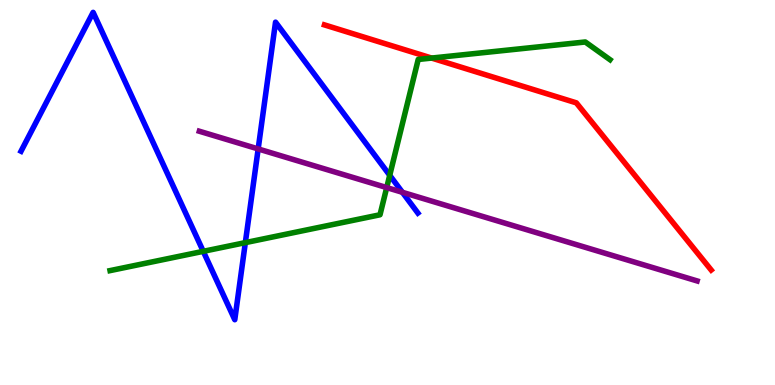[{'lines': ['blue', 'red'], 'intersections': []}, {'lines': ['green', 'red'], 'intersections': [{'x': 5.57, 'y': 8.49}]}, {'lines': ['purple', 'red'], 'intersections': []}, {'lines': ['blue', 'green'], 'intersections': [{'x': 2.62, 'y': 3.47}, {'x': 3.17, 'y': 3.7}, {'x': 5.03, 'y': 5.45}]}, {'lines': ['blue', 'purple'], 'intersections': [{'x': 3.33, 'y': 6.13}, {'x': 5.19, 'y': 5.01}]}, {'lines': ['green', 'purple'], 'intersections': [{'x': 4.99, 'y': 5.13}]}]